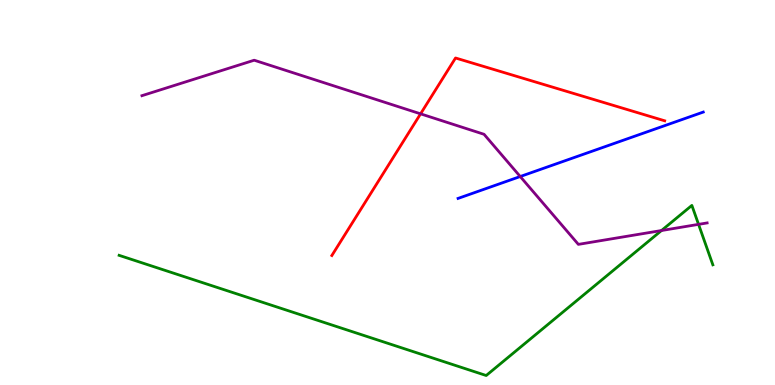[{'lines': ['blue', 'red'], 'intersections': []}, {'lines': ['green', 'red'], 'intersections': []}, {'lines': ['purple', 'red'], 'intersections': [{'x': 5.43, 'y': 7.04}]}, {'lines': ['blue', 'green'], 'intersections': []}, {'lines': ['blue', 'purple'], 'intersections': [{'x': 6.71, 'y': 5.41}]}, {'lines': ['green', 'purple'], 'intersections': [{'x': 8.54, 'y': 4.01}, {'x': 9.01, 'y': 4.17}]}]